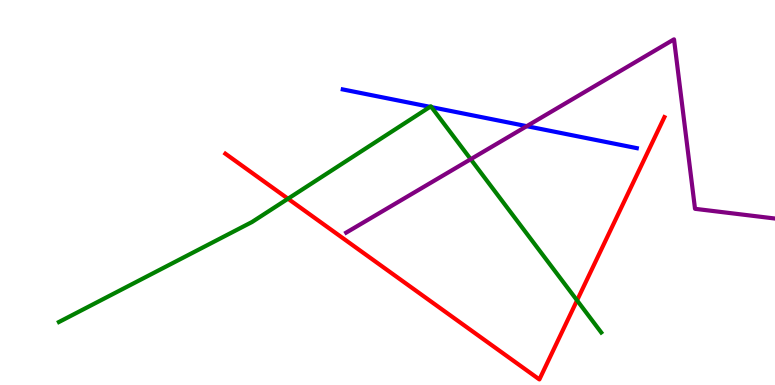[{'lines': ['blue', 'red'], 'intersections': []}, {'lines': ['green', 'red'], 'intersections': [{'x': 3.72, 'y': 4.84}, {'x': 7.45, 'y': 2.2}]}, {'lines': ['purple', 'red'], 'intersections': []}, {'lines': ['blue', 'green'], 'intersections': [{'x': 5.55, 'y': 7.22}, {'x': 5.57, 'y': 7.22}]}, {'lines': ['blue', 'purple'], 'intersections': [{'x': 6.8, 'y': 6.72}]}, {'lines': ['green', 'purple'], 'intersections': [{'x': 6.07, 'y': 5.86}]}]